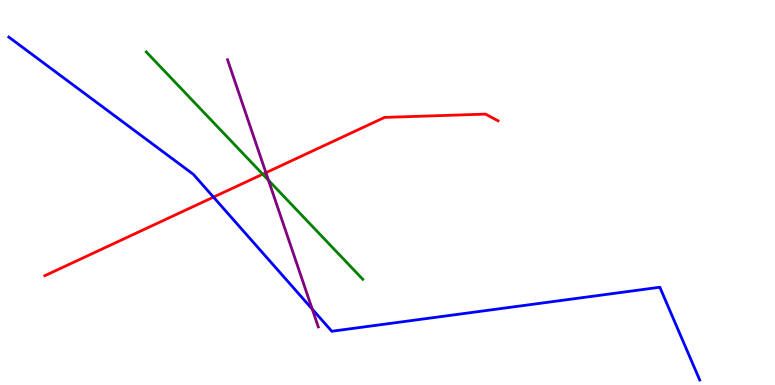[{'lines': ['blue', 'red'], 'intersections': [{'x': 2.75, 'y': 4.88}]}, {'lines': ['green', 'red'], 'intersections': [{'x': 3.39, 'y': 5.48}]}, {'lines': ['purple', 'red'], 'intersections': [{'x': 3.43, 'y': 5.51}]}, {'lines': ['blue', 'green'], 'intersections': []}, {'lines': ['blue', 'purple'], 'intersections': [{'x': 4.03, 'y': 1.97}]}, {'lines': ['green', 'purple'], 'intersections': [{'x': 3.46, 'y': 5.32}]}]